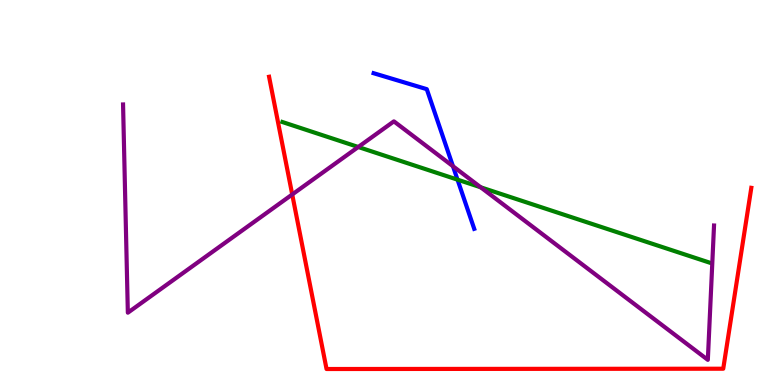[{'lines': ['blue', 'red'], 'intersections': []}, {'lines': ['green', 'red'], 'intersections': []}, {'lines': ['purple', 'red'], 'intersections': [{'x': 3.77, 'y': 4.95}]}, {'lines': ['blue', 'green'], 'intersections': [{'x': 5.9, 'y': 5.33}]}, {'lines': ['blue', 'purple'], 'intersections': [{'x': 5.84, 'y': 5.68}]}, {'lines': ['green', 'purple'], 'intersections': [{'x': 4.62, 'y': 6.18}, {'x': 6.2, 'y': 5.14}]}]